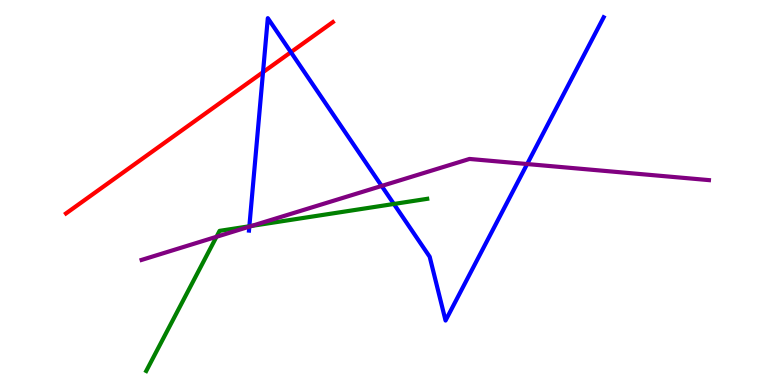[{'lines': ['blue', 'red'], 'intersections': [{'x': 3.39, 'y': 8.13}, {'x': 3.75, 'y': 8.64}]}, {'lines': ['green', 'red'], 'intersections': []}, {'lines': ['purple', 'red'], 'intersections': []}, {'lines': ['blue', 'green'], 'intersections': [{'x': 3.22, 'y': 4.12}, {'x': 5.08, 'y': 4.7}]}, {'lines': ['blue', 'purple'], 'intersections': [{'x': 3.22, 'y': 4.11}, {'x': 4.92, 'y': 5.17}, {'x': 6.8, 'y': 5.74}]}, {'lines': ['green', 'purple'], 'intersections': [{'x': 2.79, 'y': 3.85}, {'x': 3.25, 'y': 4.13}]}]